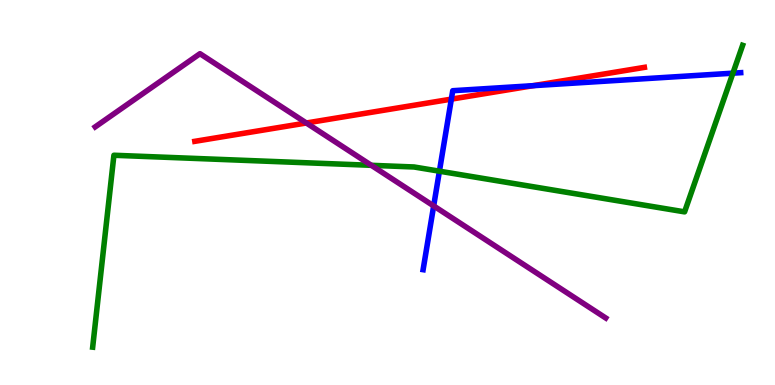[{'lines': ['blue', 'red'], 'intersections': [{'x': 5.82, 'y': 7.43}, {'x': 6.88, 'y': 7.77}]}, {'lines': ['green', 'red'], 'intersections': []}, {'lines': ['purple', 'red'], 'intersections': [{'x': 3.95, 'y': 6.81}]}, {'lines': ['blue', 'green'], 'intersections': [{'x': 5.67, 'y': 5.55}, {'x': 9.46, 'y': 8.1}]}, {'lines': ['blue', 'purple'], 'intersections': [{'x': 5.6, 'y': 4.65}]}, {'lines': ['green', 'purple'], 'intersections': [{'x': 4.79, 'y': 5.71}]}]